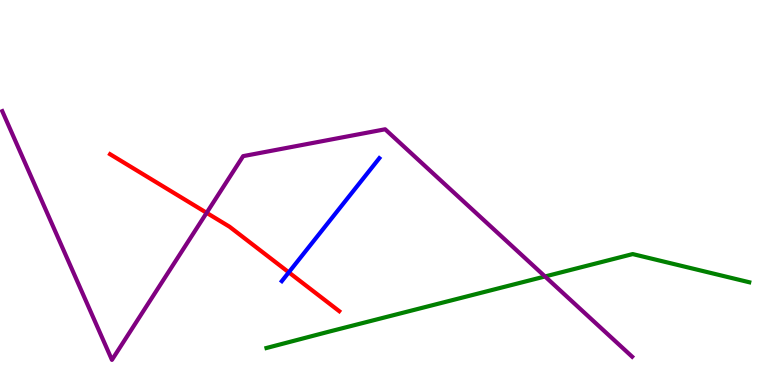[{'lines': ['blue', 'red'], 'intersections': [{'x': 3.73, 'y': 2.93}]}, {'lines': ['green', 'red'], 'intersections': []}, {'lines': ['purple', 'red'], 'intersections': [{'x': 2.67, 'y': 4.47}]}, {'lines': ['blue', 'green'], 'intersections': []}, {'lines': ['blue', 'purple'], 'intersections': []}, {'lines': ['green', 'purple'], 'intersections': [{'x': 7.03, 'y': 2.82}]}]